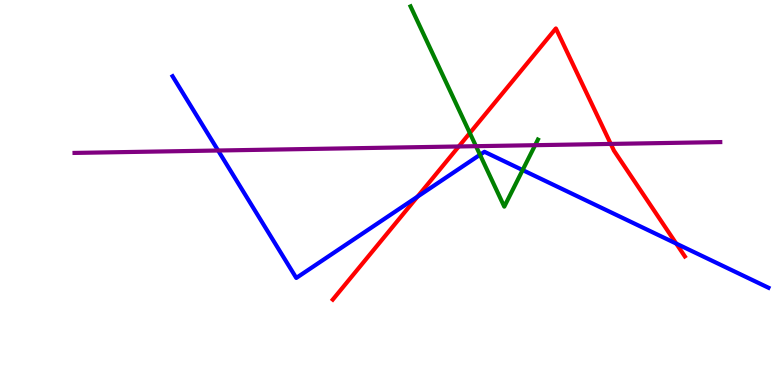[{'lines': ['blue', 'red'], 'intersections': [{'x': 5.39, 'y': 4.89}, {'x': 8.73, 'y': 3.67}]}, {'lines': ['green', 'red'], 'intersections': [{'x': 6.06, 'y': 6.54}]}, {'lines': ['purple', 'red'], 'intersections': [{'x': 5.92, 'y': 6.2}, {'x': 7.88, 'y': 6.26}]}, {'lines': ['blue', 'green'], 'intersections': [{'x': 6.19, 'y': 5.98}, {'x': 6.74, 'y': 5.58}]}, {'lines': ['blue', 'purple'], 'intersections': [{'x': 2.81, 'y': 6.09}]}, {'lines': ['green', 'purple'], 'intersections': [{'x': 6.14, 'y': 6.2}, {'x': 6.9, 'y': 6.23}]}]